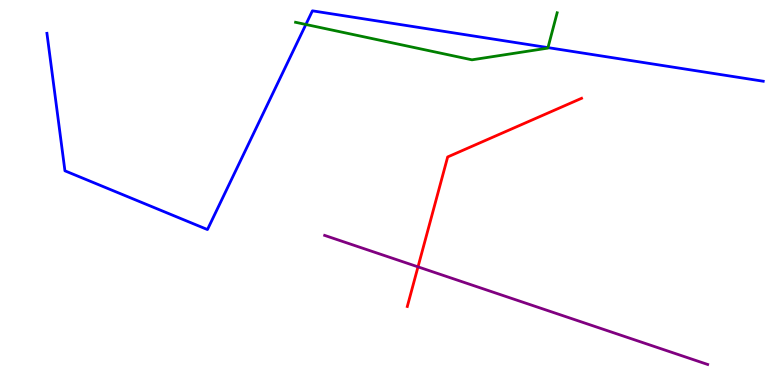[{'lines': ['blue', 'red'], 'intersections': []}, {'lines': ['green', 'red'], 'intersections': []}, {'lines': ['purple', 'red'], 'intersections': [{'x': 5.39, 'y': 3.07}]}, {'lines': ['blue', 'green'], 'intersections': [{'x': 3.95, 'y': 9.36}, {'x': 7.07, 'y': 8.76}]}, {'lines': ['blue', 'purple'], 'intersections': []}, {'lines': ['green', 'purple'], 'intersections': []}]